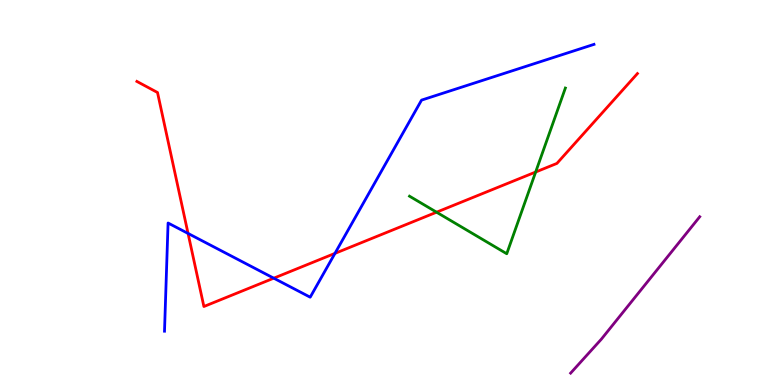[{'lines': ['blue', 'red'], 'intersections': [{'x': 2.43, 'y': 3.94}, {'x': 3.53, 'y': 2.77}, {'x': 4.32, 'y': 3.42}]}, {'lines': ['green', 'red'], 'intersections': [{'x': 5.63, 'y': 4.49}, {'x': 6.91, 'y': 5.53}]}, {'lines': ['purple', 'red'], 'intersections': []}, {'lines': ['blue', 'green'], 'intersections': []}, {'lines': ['blue', 'purple'], 'intersections': []}, {'lines': ['green', 'purple'], 'intersections': []}]